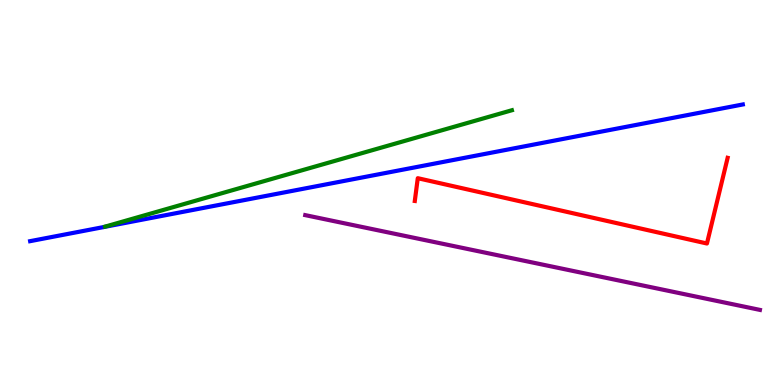[{'lines': ['blue', 'red'], 'intersections': []}, {'lines': ['green', 'red'], 'intersections': []}, {'lines': ['purple', 'red'], 'intersections': []}, {'lines': ['blue', 'green'], 'intersections': []}, {'lines': ['blue', 'purple'], 'intersections': []}, {'lines': ['green', 'purple'], 'intersections': []}]